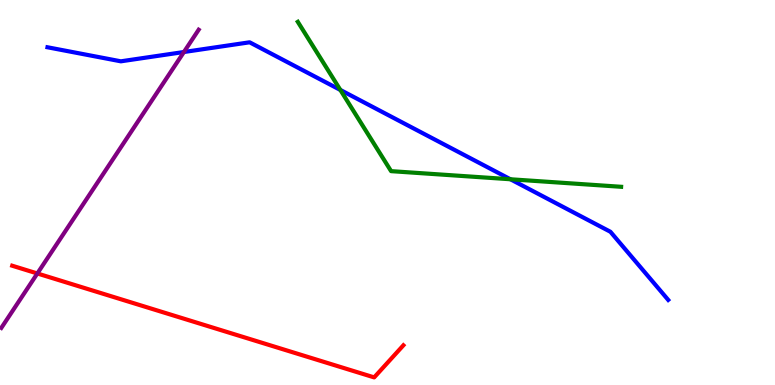[{'lines': ['blue', 'red'], 'intersections': []}, {'lines': ['green', 'red'], 'intersections': []}, {'lines': ['purple', 'red'], 'intersections': [{'x': 0.482, 'y': 2.9}]}, {'lines': ['blue', 'green'], 'intersections': [{'x': 4.39, 'y': 7.66}, {'x': 6.59, 'y': 5.34}]}, {'lines': ['blue', 'purple'], 'intersections': [{'x': 2.37, 'y': 8.65}]}, {'lines': ['green', 'purple'], 'intersections': []}]